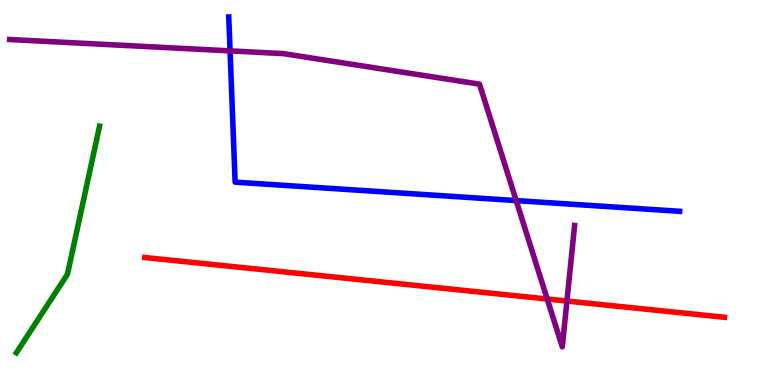[{'lines': ['blue', 'red'], 'intersections': []}, {'lines': ['green', 'red'], 'intersections': []}, {'lines': ['purple', 'red'], 'intersections': [{'x': 7.06, 'y': 2.23}, {'x': 7.32, 'y': 2.18}]}, {'lines': ['blue', 'green'], 'intersections': []}, {'lines': ['blue', 'purple'], 'intersections': [{'x': 2.97, 'y': 8.68}, {'x': 6.66, 'y': 4.79}]}, {'lines': ['green', 'purple'], 'intersections': []}]